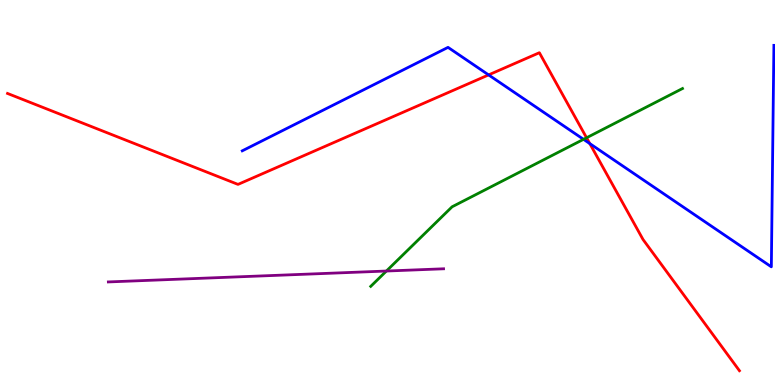[{'lines': ['blue', 'red'], 'intersections': [{'x': 6.3, 'y': 8.05}, {'x': 7.61, 'y': 6.27}]}, {'lines': ['green', 'red'], 'intersections': [{'x': 7.57, 'y': 6.42}]}, {'lines': ['purple', 'red'], 'intersections': []}, {'lines': ['blue', 'green'], 'intersections': [{'x': 7.53, 'y': 6.38}]}, {'lines': ['blue', 'purple'], 'intersections': []}, {'lines': ['green', 'purple'], 'intersections': [{'x': 4.99, 'y': 2.96}]}]